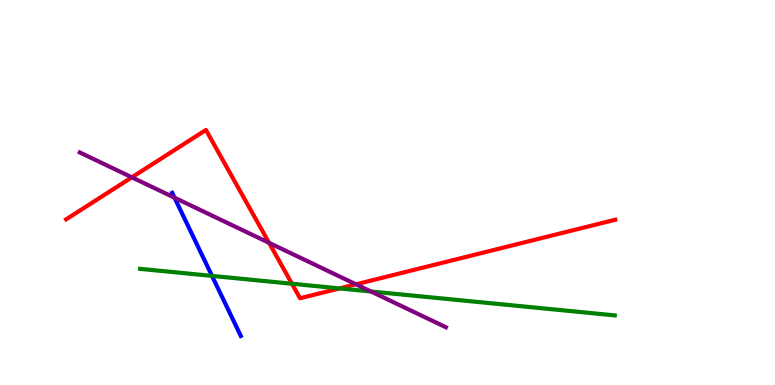[{'lines': ['blue', 'red'], 'intersections': []}, {'lines': ['green', 'red'], 'intersections': [{'x': 3.77, 'y': 2.63}, {'x': 4.38, 'y': 2.51}]}, {'lines': ['purple', 'red'], 'intersections': [{'x': 1.7, 'y': 5.39}, {'x': 3.47, 'y': 3.69}, {'x': 4.59, 'y': 2.62}]}, {'lines': ['blue', 'green'], 'intersections': [{'x': 2.74, 'y': 2.83}]}, {'lines': ['blue', 'purple'], 'intersections': [{'x': 2.25, 'y': 4.87}]}, {'lines': ['green', 'purple'], 'intersections': [{'x': 4.79, 'y': 2.43}]}]